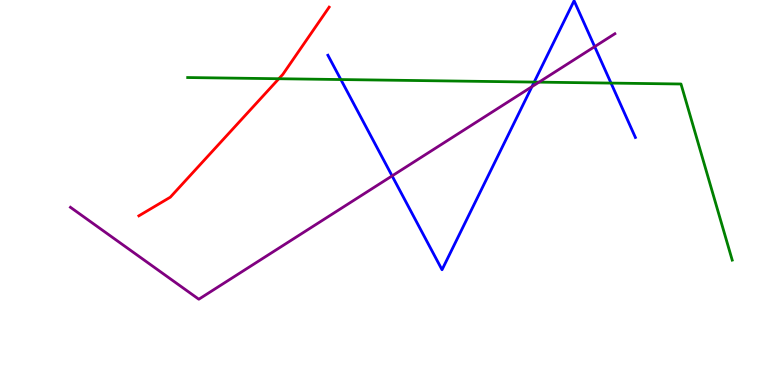[{'lines': ['blue', 'red'], 'intersections': []}, {'lines': ['green', 'red'], 'intersections': [{'x': 3.6, 'y': 7.96}]}, {'lines': ['purple', 'red'], 'intersections': []}, {'lines': ['blue', 'green'], 'intersections': [{'x': 4.4, 'y': 7.93}, {'x': 6.89, 'y': 7.87}, {'x': 7.88, 'y': 7.84}]}, {'lines': ['blue', 'purple'], 'intersections': [{'x': 5.06, 'y': 5.43}, {'x': 6.86, 'y': 7.75}, {'x': 7.67, 'y': 8.79}]}, {'lines': ['green', 'purple'], 'intersections': [{'x': 6.96, 'y': 7.87}]}]